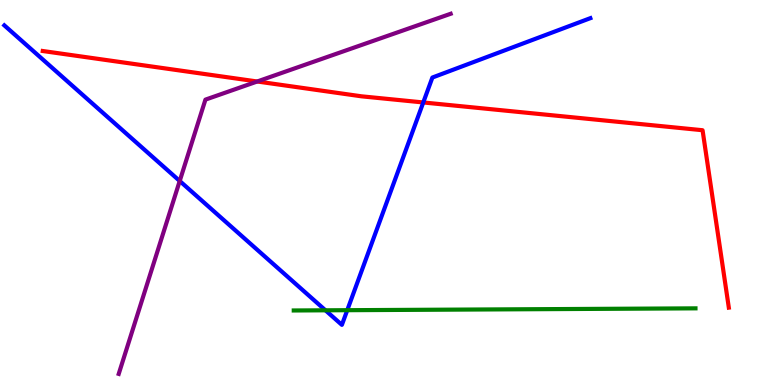[{'lines': ['blue', 'red'], 'intersections': [{'x': 5.46, 'y': 7.34}]}, {'lines': ['green', 'red'], 'intersections': []}, {'lines': ['purple', 'red'], 'intersections': [{'x': 3.32, 'y': 7.88}]}, {'lines': ['blue', 'green'], 'intersections': [{'x': 4.2, 'y': 1.94}, {'x': 4.48, 'y': 1.94}]}, {'lines': ['blue', 'purple'], 'intersections': [{'x': 2.32, 'y': 5.3}]}, {'lines': ['green', 'purple'], 'intersections': []}]